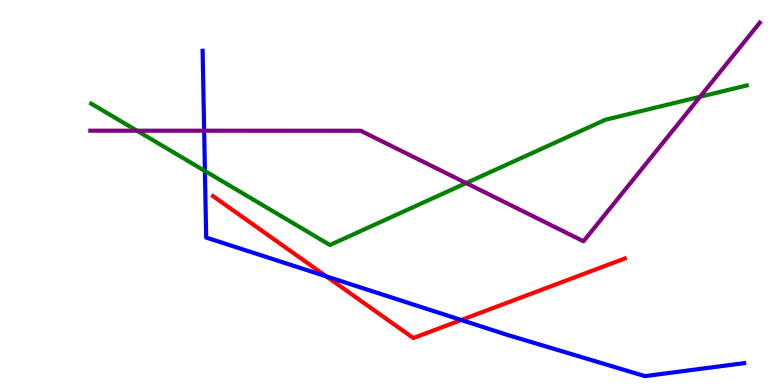[{'lines': ['blue', 'red'], 'intersections': [{'x': 4.21, 'y': 2.82}, {'x': 5.95, 'y': 1.69}]}, {'lines': ['green', 'red'], 'intersections': []}, {'lines': ['purple', 'red'], 'intersections': []}, {'lines': ['blue', 'green'], 'intersections': [{'x': 2.64, 'y': 5.56}]}, {'lines': ['blue', 'purple'], 'intersections': [{'x': 2.63, 'y': 6.6}]}, {'lines': ['green', 'purple'], 'intersections': [{'x': 1.77, 'y': 6.61}, {'x': 6.02, 'y': 5.25}, {'x': 9.03, 'y': 7.49}]}]